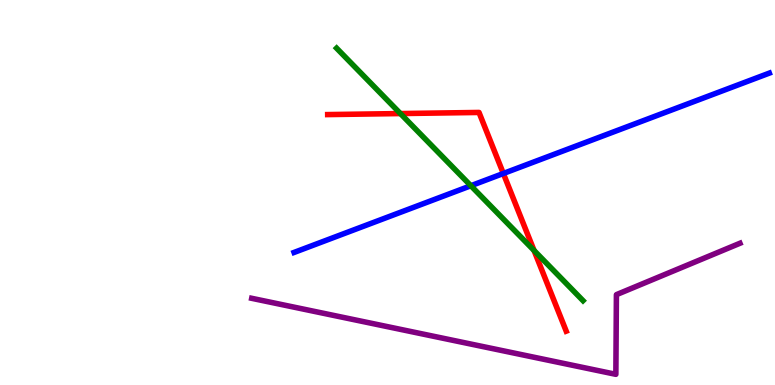[{'lines': ['blue', 'red'], 'intersections': [{'x': 6.49, 'y': 5.49}]}, {'lines': ['green', 'red'], 'intersections': [{'x': 5.17, 'y': 7.05}, {'x': 6.89, 'y': 3.49}]}, {'lines': ['purple', 'red'], 'intersections': []}, {'lines': ['blue', 'green'], 'intersections': [{'x': 6.08, 'y': 5.18}]}, {'lines': ['blue', 'purple'], 'intersections': []}, {'lines': ['green', 'purple'], 'intersections': []}]